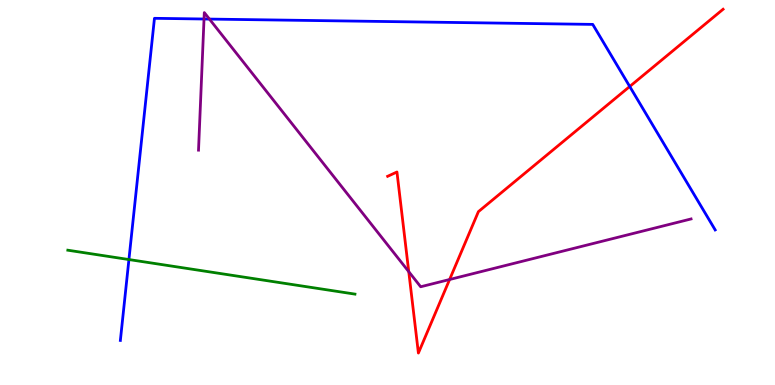[{'lines': ['blue', 'red'], 'intersections': [{'x': 8.13, 'y': 7.75}]}, {'lines': ['green', 'red'], 'intersections': []}, {'lines': ['purple', 'red'], 'intersections': [{'x': 5.27, 'y': 2.94}, {'x': 5.8, 'y': 2.74}]}, {'lines': ['blue', 'green'], 'intersections': [{'x': 1.66, 'y': 3.26}]}, {'lines': ['blue', 'purple'], 'intersections': [{'x': 2.63, 'y': 9.51}, {'x': 2.7, 'y': 9.5}]}, {'lines': ['green', 'purple'], 'intersections': []}]